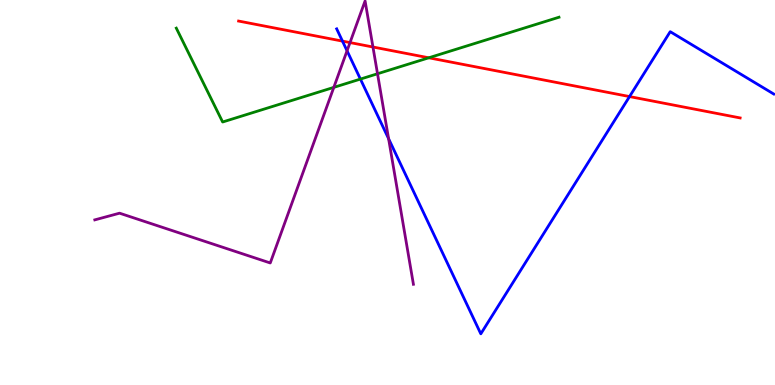[{'lines': ['blue', 'red'], 'intersections': [{'x': 4.42, 'y': 8.93}, {'x': 8.12, 'y': 7.49}]}, {'lines': ['green', 'red'], 'intersections': [{'x': 5.53, 'y': 8.5}]}, {'lines': ['purple', 'red'], 'intersections': [{'x': 4.52, 'y': 8.89}, {'x': 4.81, 'y': 8.78}]}, {'lines': ['blue', 'green'], 'intersections': [{'x': 4.65, 'y': 7.95}]}, {'lines': ['blue', 'purple'], 'intersections': [{'x': 4.48, 'y': 8.68}, {'x': 5.01, 'y': 6.4}]}, {'lines': ['green', 'purple'], 'intersections': [{'x': 4.31, 'y': 7.73}, {'x': 4.87, 'y': 8.08}]}]